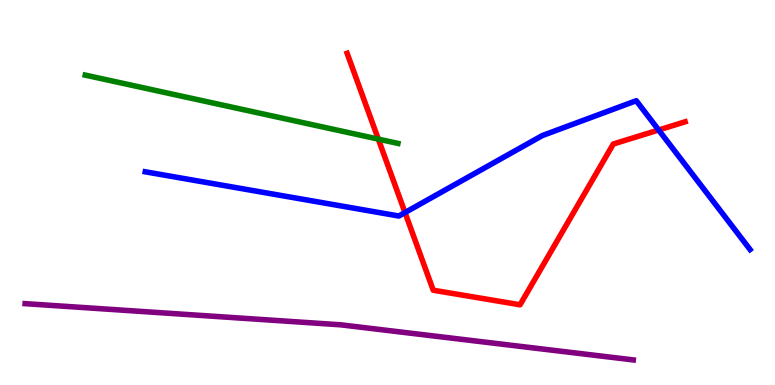[{'lines': ['blue', 'red'], 'intersections': [{'x': 5.23, 'y': 4.48}, {'x': 8.5, 'y': 6.62}]}, {'lines': ['green', 'red'], 'intersections': [{'x': 4.88, 'y': 6.39}]}, {'lines': ['purple', 'red'], 'intersections': []}, {'lines': ['blue', 'green'], 'intersections': []}, {'lines': ['blue', 'purple'], 'intersections': []}, {'lines': ['green', 'purple'], 'intersections': []}]